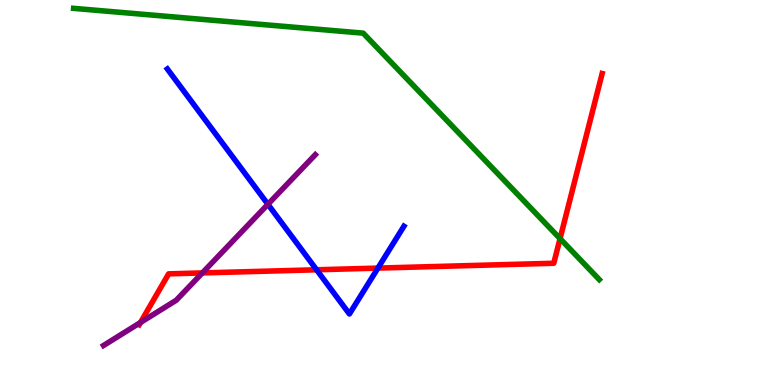[{'lines': ['blue', 'red'], 'intersections': [{'x': 4.08, 'y': 2.99}, {'x': 4.88, 'y': 3.04}]}, {'lines': ['green', 'red'], 'intersections': [{'x': 7.23, 'y': 3.8}]}, {'lines': ['purple', 'red'], 'intersections': [{'x': 1.81, 'y': 1.62}, {'x': 2.61, 'y': 2.91}]}, {'lines': ['blue', 'green'], 'intersections': []}, {'lines': ['blue', 'purple'], 'intersections': [{'x': 3.46, 'y': 4.69}]}, {'lines': ['green', 'purple'], 'intersections': []}]